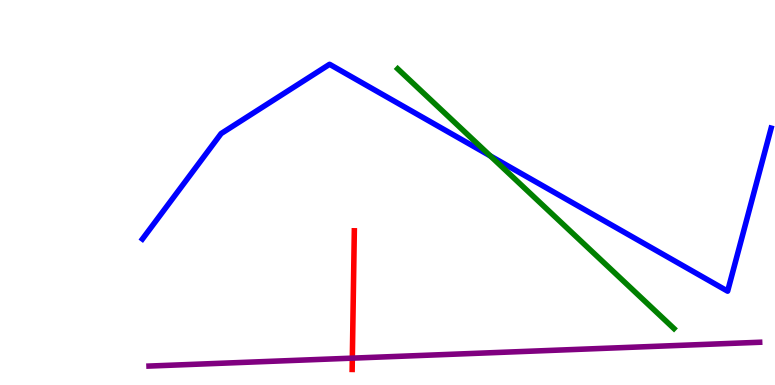[{'lines': ['blue', 'red'], 'intersections': []}, {'lines': ['green', 'red'], 'intersections': []}, {'lines': ['purple', 'red'], 'intersections': [{'x': 4.55, 'y': 0.698}]}, {'lines': ['blue', 'green'], 'intersections': [{'x': 6.33, 'y': 5.95}]}, {'lines': ['blue', 'purple'], 'intersections': []}, {'lines': ['green', 'purple'], 'intersections': []}]